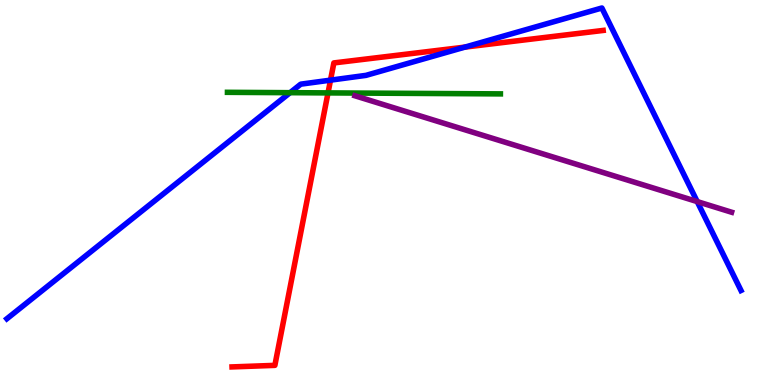[{'lines': ['blue', 'red'], 'intersections': [{'x': 4.26, 'y': 7.92}, {'x': 6.0, 'y': 8.78}]}, {'lines': ['green', 'red'], 'intersections': [{'x': 4.23, 'y': 7.59}]}, {'lines': ['purple', 'red'], 'intersections': []}, {'lines': ['blue', 'green'], 'intersections': [{'x': 3.74, 'y': 7.59}]}, {'lines': ['blue', 'purple'], 'intersections': [{'x': 9.0, 'y': 4.76}]}, {'lines': ['green', 'purple'], 'intersections': []}]